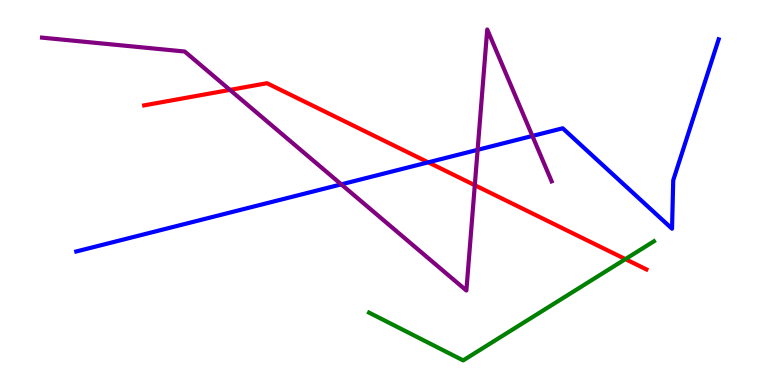[{'lines': ['blue', 'red'], 'intersections': [{'x': 5.53, 'y': 5.78}]}, {'lines': ['green', 'red'], 'intersections': [{'x': 8.07, 'y': 3.27}]}, {'lines': ['purple', 'red'], 'intersections': [{'x': 2.97, 'y': 7.67}, {'x': 6.13, 'y': 5.19}]}, {'lines': ['blue', 'green'], 'intersections': []}, {'lines': ['blue', 'purple'], 'intersections': [{'x': 4.4, 'y': 5.21}, {'x': 6.16, 'y': 6.11}, {'x': 6.87, 'y': 6.47}]}, {'lines': ['green', 'purple'], 'intersections': []}]